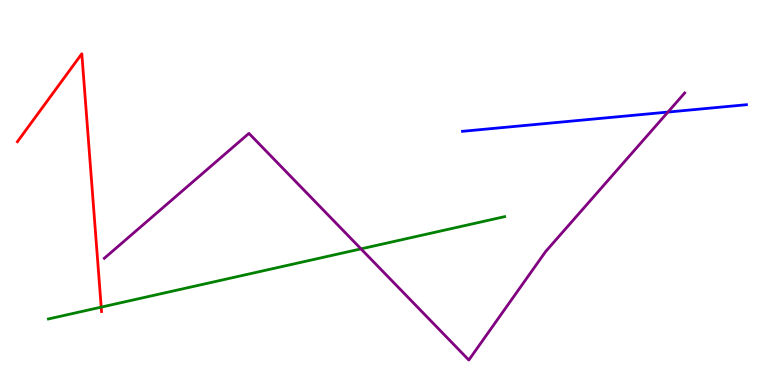[{'lines': ['blue', 'red'], 'intersections': []}, {'lines': ['green', 'red'], 'intersections': [{'x': 1.31, 'y': 2.02}]}, {'lines': ['purple', 'red'], 'intersections': []}, {'lines': ['blue', 'green'], 'intersections': []}, {'lines': ['blue', 'purple'], 'intersections': [{'x': 8.62, 'y': 7.09}]}, {'lines': ['green', 'purple'], 'intersections': [{'x': 4.66, 'y': 3.54}]}]